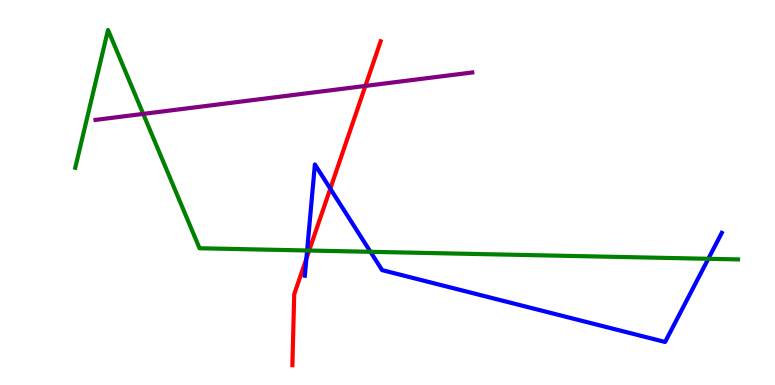[{'lines': ['blue', 'red'], 'intersections': [{'x': 3.95, 'y': 3.28}, {'x': 4.26, 'y': 5.1}]}, {'lines': ['green', 'red'], 'intersections': [{'x': 3.99, 'y': 3.49}]}, {'lines': ['purple', 'red'], 'intersections': [{'x': 4.71, 'y': 7.77}]}, {'lines': ['blue', 'green'], 'intersections': [{'x': 3.96, 'y': 3.49}, {'x': 4.78, 'y': 3.46}, {'x': 9.14, 'y': 3.28}]}, {'lines': ['blue', 'purple'], 'intersections': []}, {'lines': ['green', 'purple'], 'intersections': [{'x': 1.85, 'y': 7.04}]}]